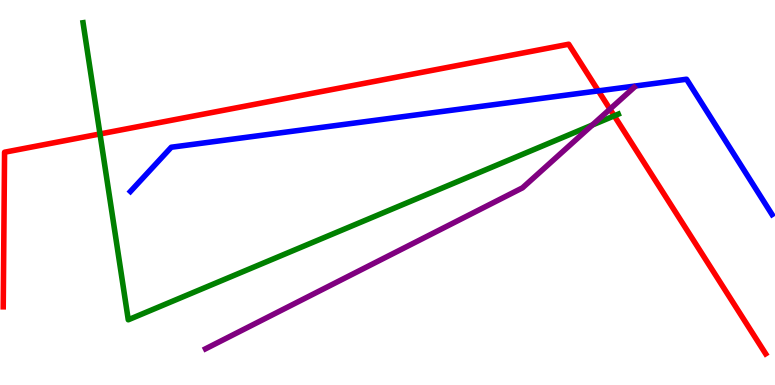[{'lines': ['blue', 'red'], 'intersections': [{'x': 7.72, 'y': 7.64}]}, {'lines': ['green', 'red'], 'intersections': [{'x': 1.29, 'y': 6.52}, {'x': 7.93, 'y': 6.99}]}, {'lines': ['purple', 'red'], 'intersections': [{'x': 7.87, 'y': 7.17}]}, {'lines': ['blue', 'green'], 'intersections': []}, {'lines': ['blue', 'purple'], 'intersections': []}, {'lines': ['green', 'purple'], 'intersections': [{'x': 7.64, 'y': 6.75}]}]